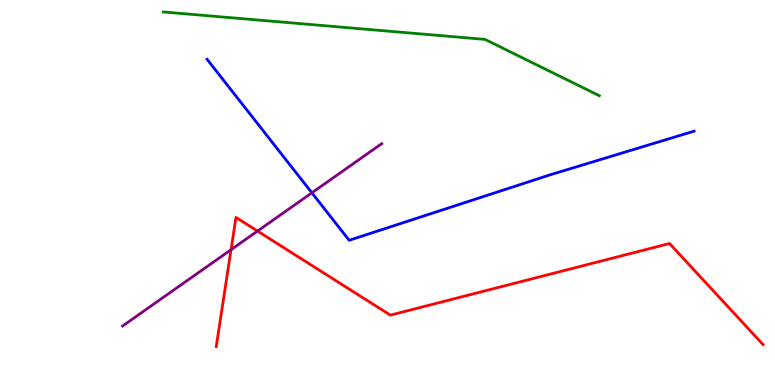[{'lines': ['blue', 'red'], 'intersections': []}, {'lines': ['green', 'red'], 'intersections': []}, {'lines': ['purple', 'red'], 'intersections': [{'x': 2.98, 'y': 3.51}, {'x': 3.32, 'y': 4.0}]}, {'lines': ['blue', 'green'], 'intersections': []}, {'lines': ['blue', 'purple'], 'intersections': [{'x': 4.02, 'y': 4.99}]}, {'lines': ['green', 'purple'], 'intersections': []}]